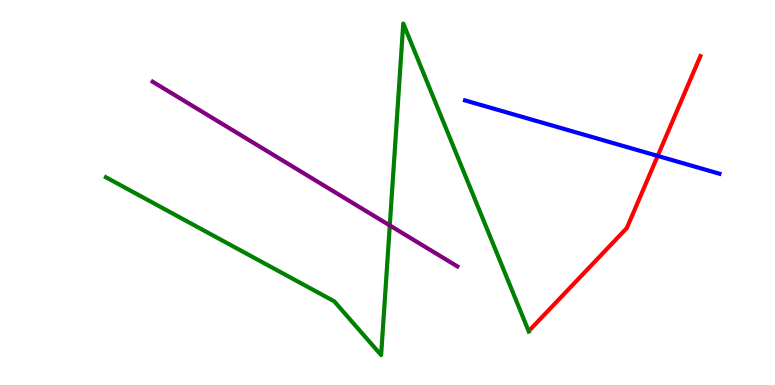[{'lines': ['blue', 'red'], 'intersections': [{'x': 8.49, 'y': 5.95}]}, {'lines': ['green', 'red'], 'intersections': []}, {'lines': ['purple', 'red'], 'intersections': []}, {'lines': ['blue', 'green'], 'intersections': []}, {'lines': ['blue', 'purple'], 'intersections': []}, {'lines': ['green', 'purple'], 'intersections': [{'x': 5.03, 'y': 4.14}]}]